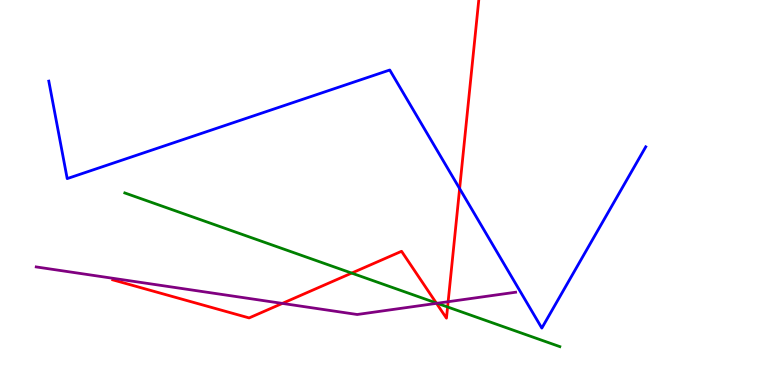[{'lines': ['blue', 'red'], 'intersections': [{'x': 5.93, 'y': 5.1}]}, {'lines': ['green', 'red'], 'intersections': [{'x': 4.54, 'y': 2.91}, {'x': 5.63, 'y': 2.13}, {'x': 5.78, 'y': 2.03}]}, {'lines': ['purple', 'red'], 'intersections': [{'x': 3.64, 'y': 2.12}, {'x': 5.63, 'y': 2.12}, {'x': 5.78, 'y': 2.16}]}, {'lines': ['blue', 'green'], 'intersections': []}, {'lines': ['blue', 'purple'], 'intersections': []}, {'lines': ['green', 'purple'], 'intersections': [{'x': 5.64, 'y': 2.12}]}]